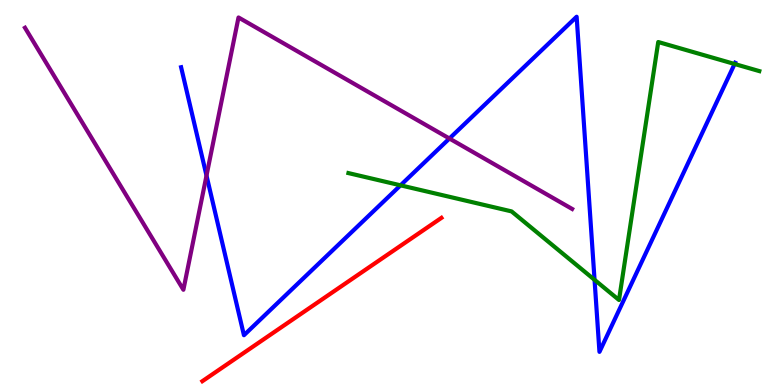[{'lines': ['blue', 'red'], 'intersections': []}, {'lines': ['green', 'red'], 'intersections': []}, {'lines': ['purple', 'red'], 'intersections': []}, {'lines': ['blue', 'green'], 'intersections': [{'x': 5.17, 'y': 5.19}, {'x': 7.67, 'y': 2.73}, {'x': 9.48, 'y': 8.34}]}, {'lines': ['blue', 'purple'], 'intersections': [{'x': 2.66, 'y': 5.44}, {'x': 5.8, 'y': 6.4}]}, {'lines': ['green', 'purple'], 'intersections': []}]